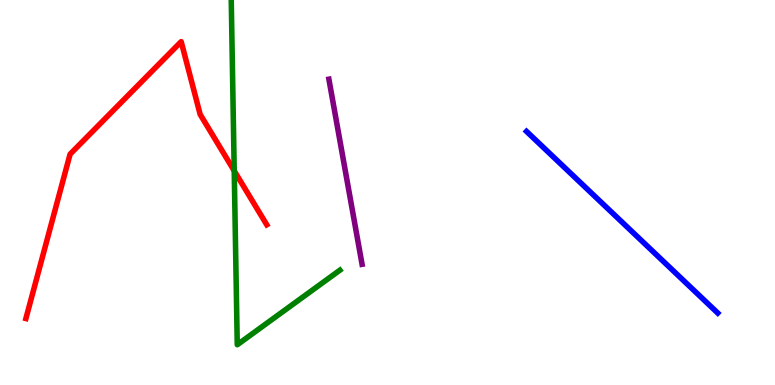[{'lines': ['blue', 'red'], 'intersections': []}, {'lines': ['green', 'red'], 'intersections': [{'x': 3.02, 'y': 5.56}]}, {'lines': ['purple', 'red'], 'intersections': []}, {'lines': ['blue', 'green'], 'intersections': []}, {'lines': ['blue', 'purple'], 'intersections': []}, {'lines': ['green', 'purple'], 'intersections': []}]